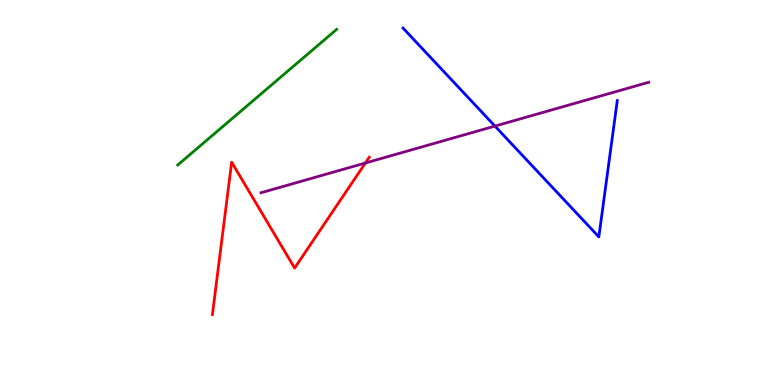[{'lines': ['blue', 'red'], 'intersections': []}, {'lines': ['green', 'red'], 'intersections': []}, {'lines': ['purple', 'red'], 'intersections': [{'x': 4.71, 'y': 5.77}]}, {'lines': ['blue', 'green'], 'intersections': []}, {'lines': ['blue', 'purple'], 'intersections': [{'x': 6.39, 'y': 6.72}]}, {'lines': ['green', 'purple'], 'intersections': []}]